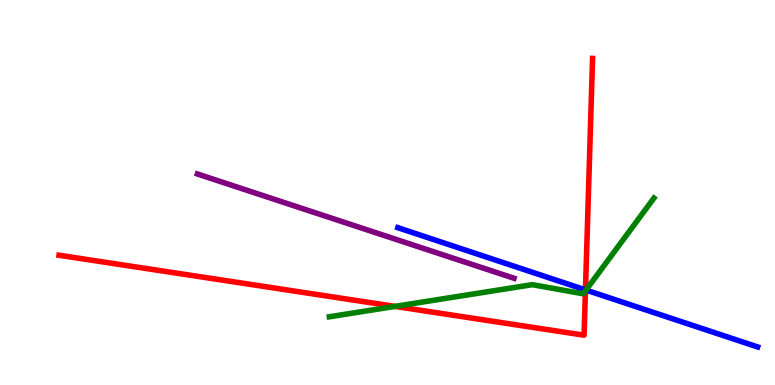[{'lines': ['blue', 'red'], 'intersections': [{'x': 7.55, 'y': 2.47}]}, {'lines': ['green', 'red'], 'intersections': [{'x': 5.1, 'y': 2.04}, {'x': 7.55, 'y': 2.45}]}, {'lines': ['purple', 'red'], 'intersections': []}, {'lines': ['blue', 'green'], 'intersections': [{'x': 7.56, 'y': 2.47}]}, {'lines': ['blue', 'purple'], 'intersections': []}, {'lines': ['green', 'purple'], 'intersections': []}]